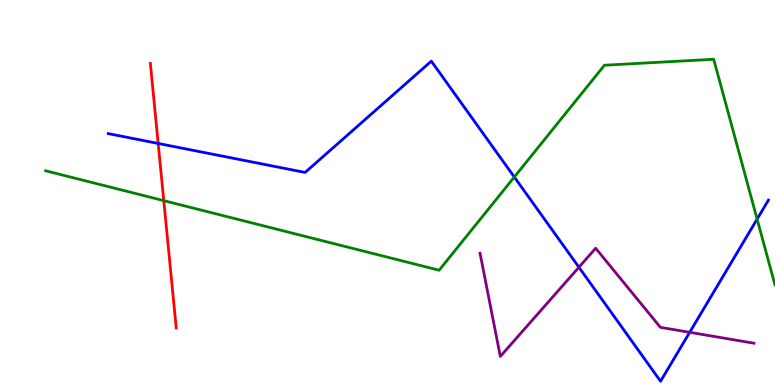[{'lines': ['blue', 'red'], 'intersections': [{'x': 2.04, 'y': 6.27}]}, {'lines': ['green', 'red'], 'intersections': [{'x': 2.11, 'y': 4.79}]}, {'lines': ['purple', 'red'], 'intersections': []}, {'lines': ['blue', 'green'], 'intersections': [{'x': 6.64, 'y': 5.4}, {'x': 9.77, 'y': 4.31}]}, {'lines': ['blue', 'purple'], 'intersections': [{'x': 7.47, 'y': 3.06}, {'x': 8.9, 'y': 1.37}]}, {'lines': ['green', 'purple'], 'intersections': []}]